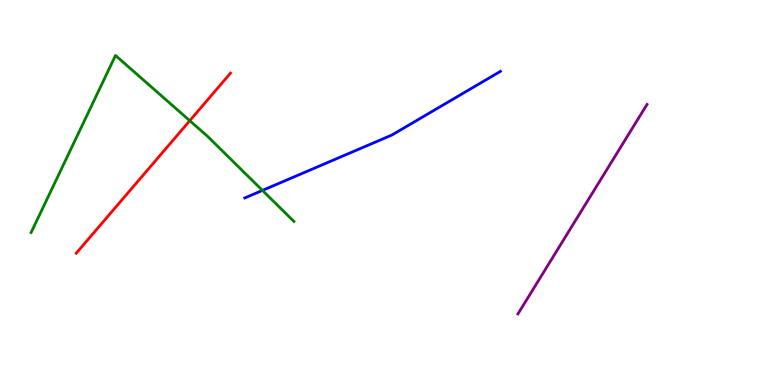[{'lines': ['blue', 'red'], 'intersections': []}, {'lines': ['green', 'red'], 'intersections': [{'x': 2.45, 'y': 6.87}]}, {'lines': ['purple', 'red'], 'intersections': []}, {'lines': ['blue', 'green'], 'intersections': [{'x': 3.39, 'y': 5.05}]}, {'lines': ['blue', 'purple'], 'intersections': []}, {'lines': ['green', 'purple'], 'intersections': []}]